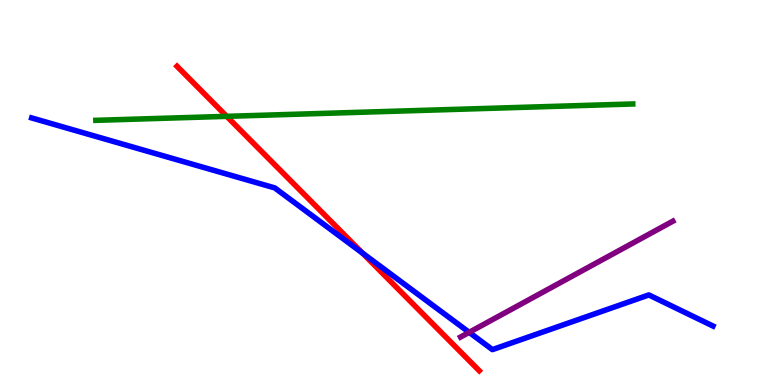[{'lines': ['blue', 'red'], 'intersections': [{'x': 4.68, 'y': 3.43}]}, {'lines': ['green', 'red'], 'intersections': [{'x': 2.93, 'y': 6.98}]}, {'lines': ['purple', 'red'], 'intersections': []}, {'lines': ['blue', 'green'], 'intersections': []}, {'lines': ['blue', 'purple'], 'intersections': [{'x': 6.05, 'y': 1.37}]}, {'lines': ['green', 'purple'], 'intersections': []}]